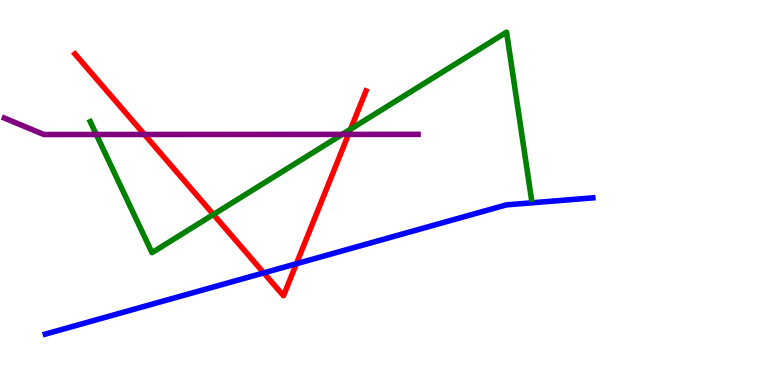[{'lines': ['blue', 'red'], 'intersections': [{'x': 3.4, 'y': 2.91}, {'x': 3.82, 'y': 3.15}]}, {'lines': ['green', 'red'], 'intersections': [{'x': 2.75, 'y': 4.43}, {'x': 4.52, 'y': 6.65}]}, {'lines': ['purple', 'red'], 'intersections': [{'x': 1.86, 'y': 6.51}, {'x': 4.5, 'y': 6.51}]}, {'lines': ['blue', 'green'], 'intersections': []}, {'lines': ['blue', 'purple'], 'intersections': []}, {'lines': ['green', 'purple'], 'intersections': [{'x': 1.24, 'y': 6.51}, {'x': 4.42, 'y': 6.51}]}]